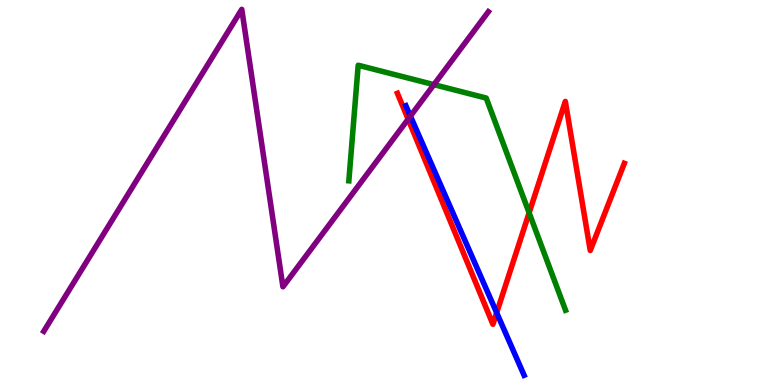[{'lines': ['blue', 'red'], 'intersections': [{'x': 6.41, 'y': 1.88}]}, {'lines': ['green', 'red'], 'intersections': [{'x': 6.83, 'y': 4.47}]}, {'lines': ['purple', 'red'], 'intersections': [{'x': 5.27, 'y': 6.9}]}, {'lines': ['blue', 'green'], 'intersections': []}, {'lines': ['blue', 'purple'], 'intersections': [{'x': 5.3, 'y': 6.98}]}, {'lines': ['green', 'purple'], 'intersections': [{'x': 5.6, 'y': 7.8}]}]